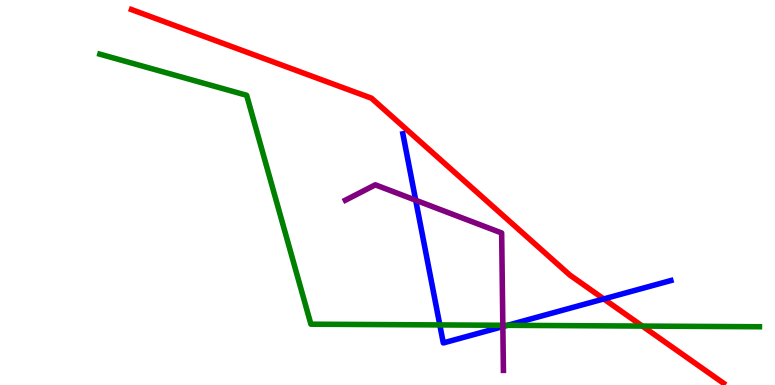[{'lines': ['blue', 'red'], 'intersections': [{'x': 7.79, 'y': 2.24}]}, {'lines': ['green', 'red'], 'intersections': [{'x': 8.29, 'y': 1.53}]}, {'lines': ['purple', 'red'], 'intersections': []}, {'lines': ['blue', 'green'], 'intersections': [{'x': 5.68, 'y': 1.56}, {'x': 6.55, 'y': 1.55}]}, {'lines': ['blue', 'purple'], 'intersections': [{'x': 5.36, 'y': 4.8}, {'x': 6.49, 'y': 1.52}]}, {'lines': ['green', 'purple'], 'intersections': [{'x': 6.49, 'y': 1.55}]}]